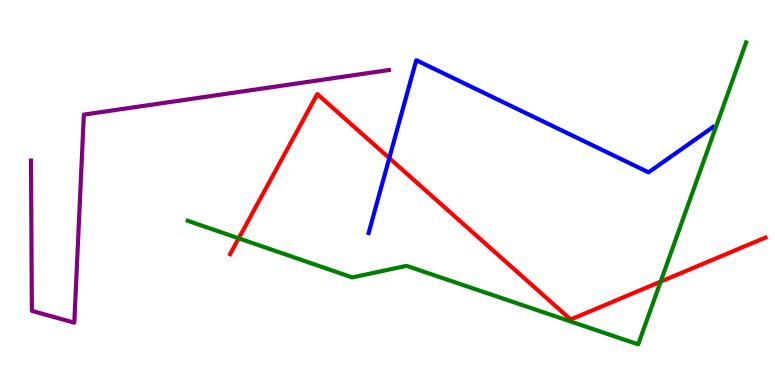[{'lines': ['blue', 'red'], 'intersections': [{'x': 5.02, 'y': 5.89}]}, {'lines': ['green', 'red'], 'intersections': [{'x': 3.08, 'y': 3.81}, {'x': 8.52, 'y': 2.68}]}, {'lines': ['purple', 'red'], 'intersections': []}, {'lines': ['blue', 'green'], 'intersections': []}, {'lines': ['blue', 'purple'], 'intersections': []}, {'lines': ['green', 'purple'], 'intersections': []}]